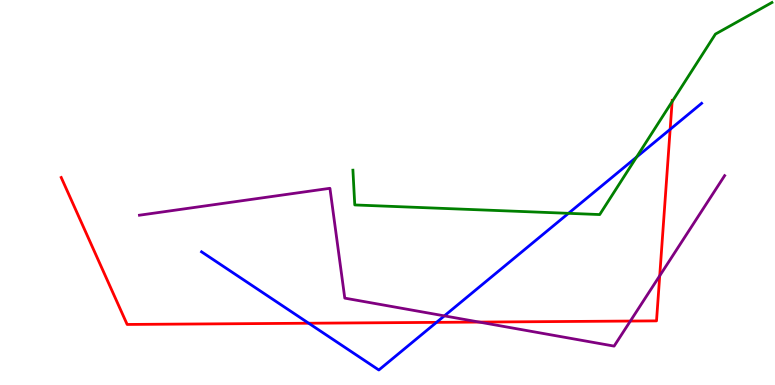[{'lines': ['blue', 'red'], 'intersections': [{'x': 3.98, 'y': 1.6}, {'x': 5.63, 'y': 1.63}, {'x': 8.65, 'y': 6.64}]}, {'lines': ['green', 'red'], 'intersections': [{'x': 8.67, 'y': 7.36}]}, {'lines': ['purple', 'red'], 'intersections': [{'x': 6.18, 'y': 1.63}, {'x': 8.13, 'y': 1.66}, {'x': 8.51, 'y': 2.84}]}, {'lines': ['blue', 'green'], 'intersections': [{'x': 7.34, 'y': 4.46}, {'x': 8.21, 'y': 5.92}]}, {'lines': ['blue', 'purple'], 'intersections': [{'x': 5.73, 'y': 1.8}]}, {'lines': ['green', 'purple'], 'intersections': []}]